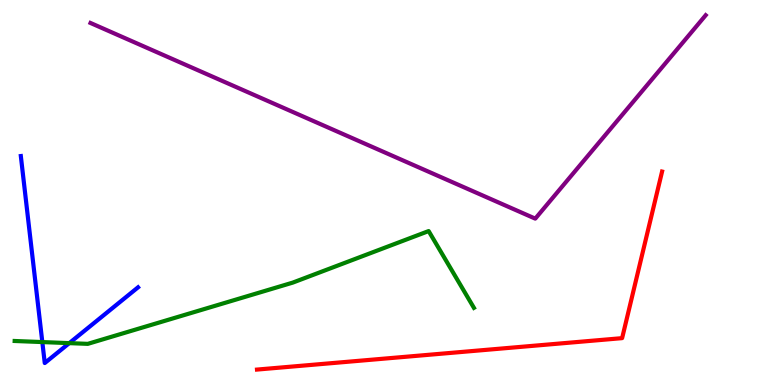[{'lines': ['blue', 'red'], 'intersections': []}, {'lines': ['green', 'red'], 'intersections': []}, {'lines': ['purple', 'red'], 'intersections': []}, {'lines': ['blue', 'green'], 'intersections': [{'x': 0.546, 'y': 1.11}, {'x': 0.894, 'y': 1.09}]}, {'lines': ['blue', 'purple'], 'intersections': []}, {'lines': ['green', 'purple'], 'intersections': []}]